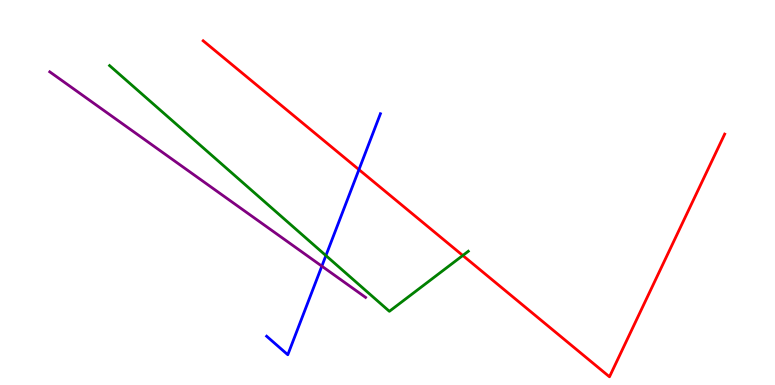[{'lines': ['blue', 'red'], 'intersections': [{'x': 4.63, 'y': 5.59}]}, {'lines': ['green', 'red'], 'intersections': [{'x': 5.97, 'y': 3.36}]}, {'lines': ['purple', 'red'], 'intersections': []}, {'lines': ['blue', 'green'], 'intersections': [{'x': 4.21, 'y': 3.36}]}, {'lines': ['blue', 'purple'], 'intersections': [{'x': 4.15, 'y': 3.09}]}, {'lines': ['green', 'purple'], 'intersections': []}]